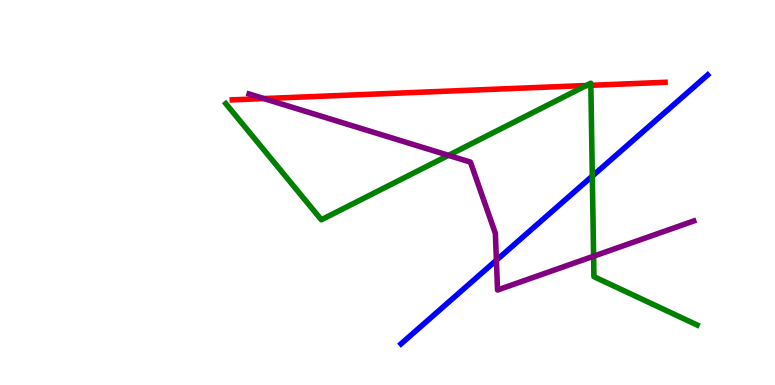[{'lines': ['blue', 'red'], 'intersections': []}, {'lines': ['green', 'red'], 'intersections': [{'x': 7.57, 'y': 7.78}, {'x': 7.62, 'y': 7.78}]}, {'lines': ['purple', 'red'], 'intersections': [{'x': 3.41, 'y': 7.44}]}, {'lines': ['blue', 'green'], 'intersections': [{'x': 7.64, 'y': 5.43}]}, {'lines': ['blue', 'purple'], 'intersections': [{'x': 6.41, 'y': 3.24}]}, {'lines': ['green', 'purple'], 'intersections': [{'x': 5.79, 'y': 5.96}, {'x': 7.66, 'y': 3.35}]}]